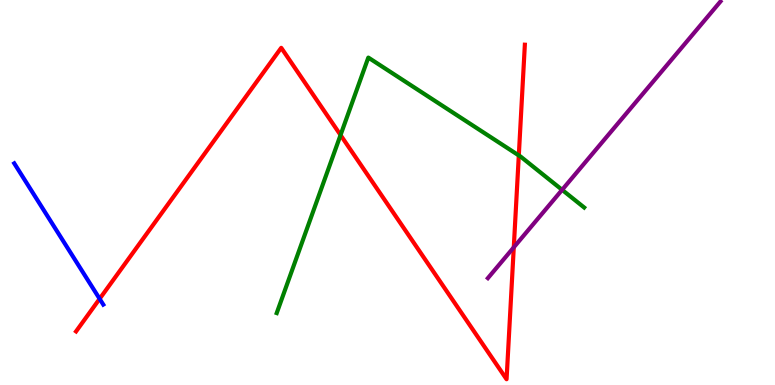[{'lines': ['blue', 'red'], 'intersections': [{'x': 1.29, 'y': 2.24}]}, {'lines': ['green', 'red'], 'intersections': [{'x': 4.39, 'y': 6.49}, {'x': 6.69, 'y': 5.96}]}, {'lines': ['purple', 'red'], 'intersections': [{'x': 6.63, 'y': 3.58}]}, {'lines': ['blue', 'green'], 'intersections': []}, {'lines': ['blue', 'purple'], 'intersections': []}, {'lines': ['green', 'purple'], 'intersections': [{'x': 7.25, 'y': 5.07}]}]